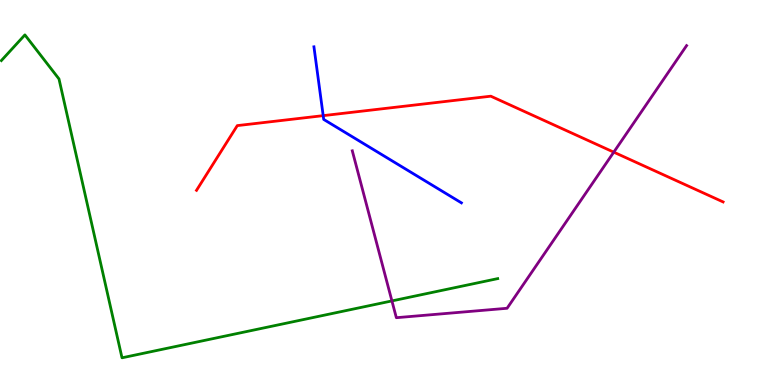[{'lines': ['blue', 'red'], 'intersections': [{'x': 4.17, 'y': 7.0}]}, {'lines': ['green', 'red'], 'intersections': []}, {'lines': ['purple', 'red'], 'intersections': [{'x': 7.92, 'y': 6.05}]}, {'lines': ['blue', 'green'], 'intersections': []}, {'lines': ['blue', 'purple'], 'intersections': []}, {'lines': ['green', 'purple'], 'intersections': [{'x': 5.06, 'y': 2.18}]}]